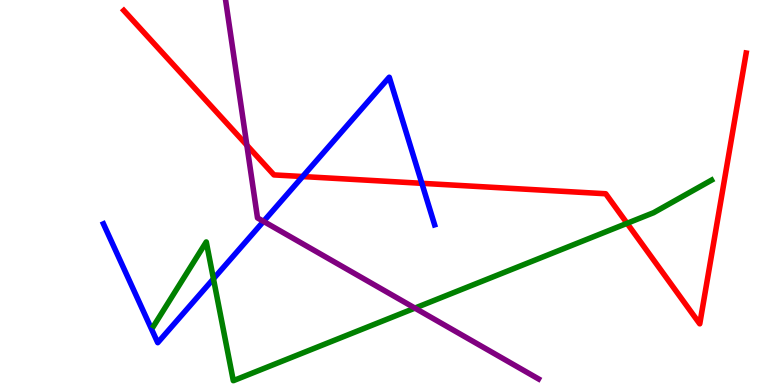[{'lines': ['blue', 'red'], 'intersections': [{'x': 3.91, 'y': 5.41}, {'x': 5.44, 'y': 5.24}]}, {'lines': ['green', 'red'], 'intersections': [{'x': 8.09, 'y': 4.2}]}, {'lines': ['purple', 'red'], 'intersections': [{'x': 3.19, 'y': 6.23}]}, {'lines': ['blue', 'green'], 'intersections': [{'x': 2.75, 'y': 2.76}]}, {'lines': ['blue', 'purple'], 'intersections': [{'x': 3.4, 'y': 4.25}]}, {'lines': ['green', 'purple'], 'intersections': [{'x': 5.35, 'y': 2.0}]}]